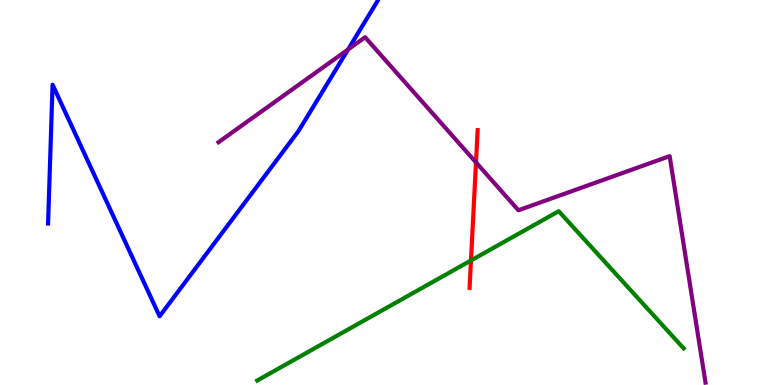[{'lines': ['blue', 'red'], 'intersections': []}, {'lines': ['green', 'red'], 'intersections': [{'x': 6.08, 'y': 3.23}]}, {'lines': ['purple', 'red'], 'intersections': [{'x': 6.14, 'y': 5.78}]}, {'lines': ['blue', 'green'], 'intersections': []}, {'lines': ['blue', 'purple'], 'intersections': [{'x': 4.49, 'y': 8.72}]}, {'lines': ['green', 'purple'], 'intersections': []}]